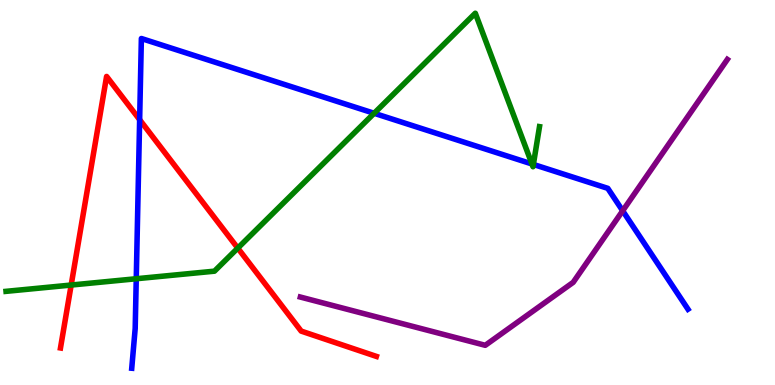[{'lines': ['blue', 'red'], 'intersections': [{'x': 1.8, 'y': 6.89}]}, {'lines': ['green', 'red'], 'intersections': [{'x': 0.918, 'y': 2.6}, {'x': 3.07, 'y': 3.56}]}, {'lines': ['purple', 'red'], 'intersections': []}, {'lines': ['blue', 'green'], 'intersections': [{'x': 1.76, 'y': 2.76}, {'x': 4.83, 'y': 7.06}, {'x': 6.86, 'y': 5.74}, {'x': 6.88, 'y': 5.73}]}, {'lines': ['blue', 'purple'], 'intersections': [{'x': 8.03, 'y': 4.53}]}, {'lines': ['green', 'purple'], 'intersections': []}]